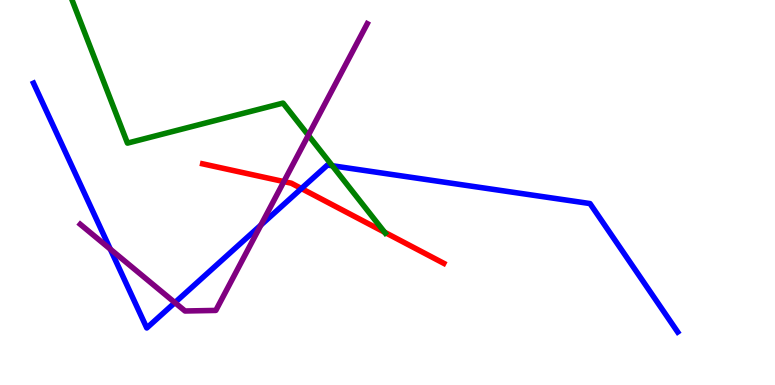[{'lines': ['blue', 'red'], 'intersections': [{'x': 3.89, 'y': 5.1}]}, {'lines': ['green', 'red'], 'intersections': [{'x': 4.96, 'y': 3.97}]}, {'lines': ['purple', 'red'], 'intersections': [{'x': 3.66, 'y': 5.28}]}, {'lines': ['blue', 'green'], 'intersections': [{'x': 4.29, 'y': 5.69}]}, {'lines': ['blue', 'purple'], 'intersections': [{'x': 1.42, 'y': 3.53}, {'x': 2.26, 'y': 2.14}, {'x': 3.37, 'y': 4.15}]}, {'lines': ['green', 'purple'], 'intersections': [{'x': 3.98, 'y': 6.49}]}]